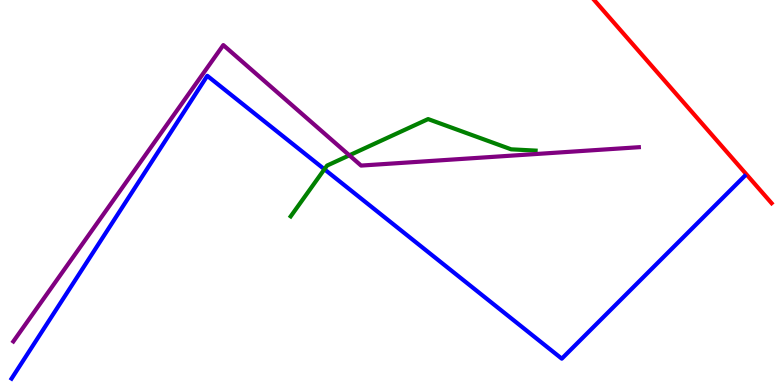[{'lines': ['blue', 'red'], 'intersections': []}, {'lines': ['green', 'red'], 'intersections': []}, {'lines': ['purple', 'red'], 'intersections': []}, {'lines': ['blue', 'green'], 'intersections': [{'x': 4.19, 'y': 5.6}]}, {'lines': ['blue', 'purple'], 'intersections': []}, {'lines': ['green', 'purple'], 'intersections': [{'x': 4.51, 'y': 5.97}]}]